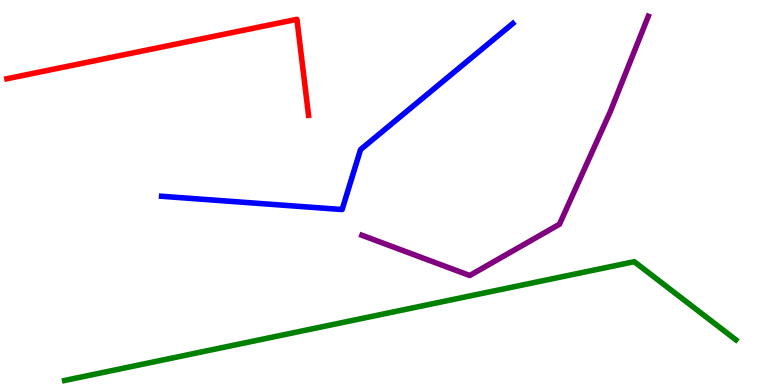[{'lines': ['blue', 'red'], 'intersections': []}, {'lines': ['green', 'red'], 'intersections': []}, {'lines': ['purple', 'red'], 'intersections': []}, {'lines': ['blue', 'green'], 'intersections': []}, {'lines': ['blue', 'purple'], 'intersections': []}, {'lines': ['green', 'purple'], 'intersections': []}]